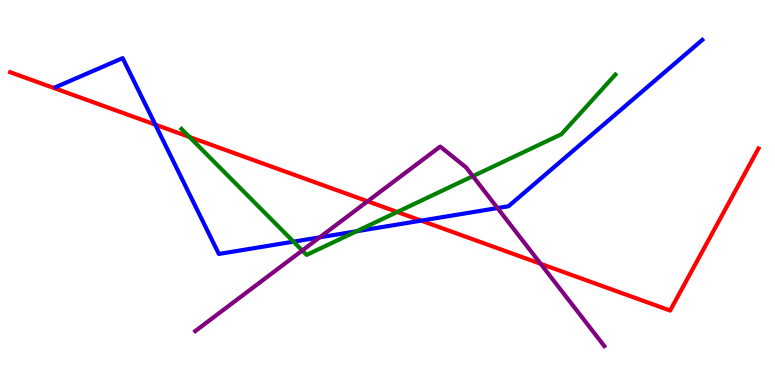[{'lines': ['blue', 'red'], 'intersections': [{'x': 2.0, 'y': 6.76}, {'x': 5.43, 'y': 4.27}]}, {'lines': ['green', 'red'], 'intersections': [{'x': 2.44, 'y': 6.44}, {'x': 5.13, 'y': 4.49}]}, {'lines': ['purple', 'red'], 'intersections': [{'x': 4.74, 'y': 4.77}, {'x': 6.98, 'y': 3.15}]}, {'lines': ['blue', 'green'], 'intersections': [{'x': 3.79, 'y': 3.72}, {'x': 4.6, 'y': 3.99}]}, {'lines': ['blue', 'purple'], 'intersections': [{'x': 4.13, 'y': 3.84}, {'x': 6.42, 'y': 4.6}]}, {'lines': ['green', 'purple'], 'intersections': [{'x': 3.9, 'y': 3.49}, {'x': 6.1, 'y': 5.42}]}]